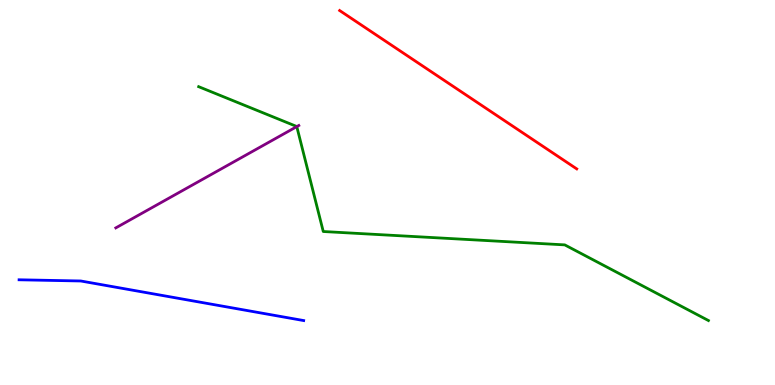[{'lines': ['blue', 'red'], 'intersections': []}, {'lines': ['green', 'red'], 'intersections': []}, {'lines': ['purple', 'red'], 'intersections': []}, {'lines': ['blue', 'green'], 'intersections': []}, {'lines': ['blue', 'purple'], 'intersections': []}, {'lines': ['green', 'purple'], 'intersections': [{'x': 3.83, 'y': 6.71}]}]